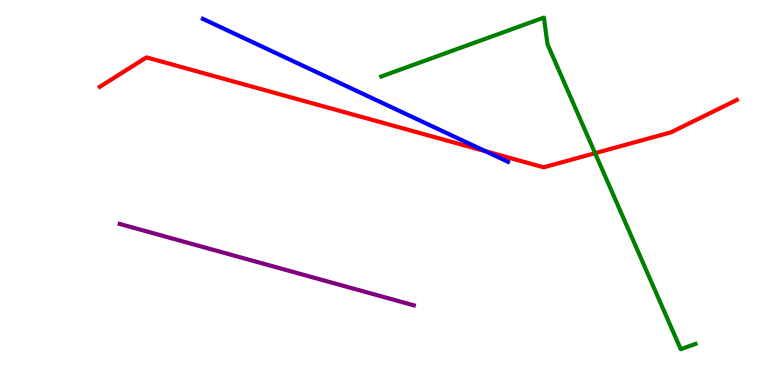[{'lines': ['blue', 'red'], 'intersections': [{'x': 6.26, 'y': 6.07}]}, {'lines': ['green', 'red'], 'intersections': [{'x': 7.68, 'y': 6.02}]}, {'lines': ['purple', 'red'], 'intersections': []}, {'lines': ['blue', 'green'], 'intersections': []}, {'lines': ['blue', 'purple'], 'intersections': []}, {'lines': ['green', 'purple'], 'intersections': []}]